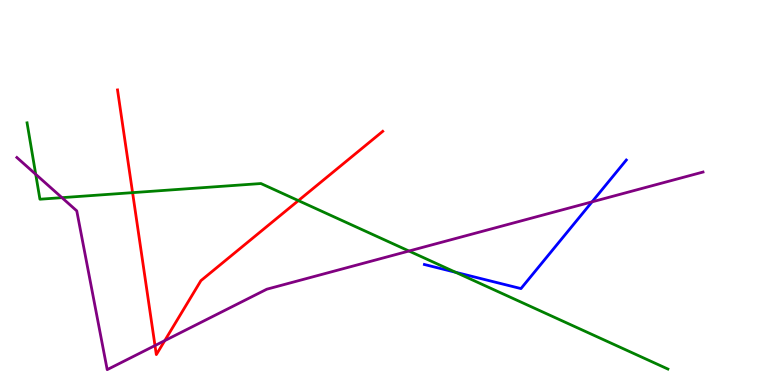[{'lines': ['blue', 'red'], 'intersections': []}, {'lines': ['green', 'red'], 'intersections': [{'x': 1.71, 'y': 5.0}, {'x': 3.85, 'y': 4.79}]}, {'lines': ['purple', 'red'], 'intersections': [{'x': 2.0, 'y': 1.02}, {'x': 2.13, 'y': 1.15}]}, {'lines': ['blue', 'green'], 'intersections': [{'x': 5.88, 'y': 2.93}]}, {'lines': ['blue', 'purple'], 'intersections': [{'x': 7.64, 'y': 4.76}]}, {'lines': ['green', 'purple'], 'intersections': [{'x': 0.461, 'y': 5.47}, {'x': 0.799, 'y': 4.87}, {'x': 5.28, 'y': 3.48}]}]